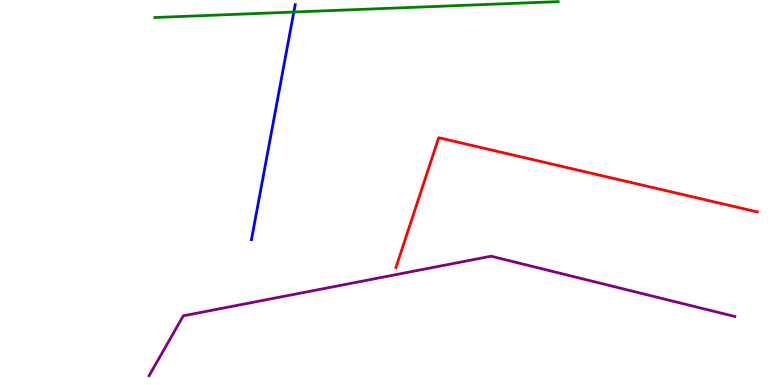[{'lines': ['blue', 'red'], 'intersections': []}, {'lines': ['green', 'red'], 'intersections': []}, {'lines': ['purple', 'red'], 'intersections': []}, {'lines': ['blue', 'green'], 'intersections': [{'x': 3.79, 'y': 9.69}]}, {'lines': ['blue', 'purple'], 'intersections': []}, {'lines': ['green', 'purple'], 'intersections': []}]